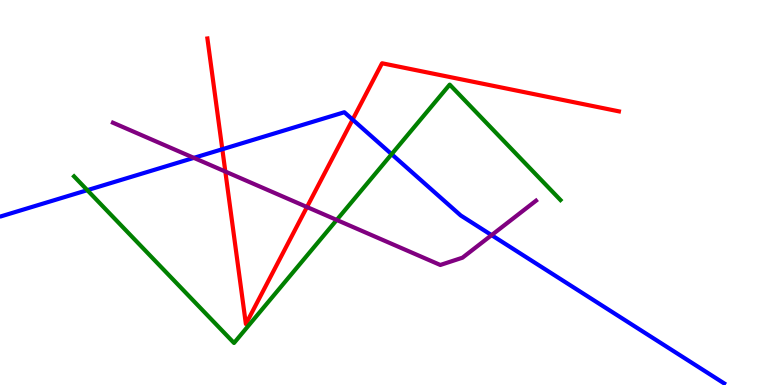[{'lines': ['blue', 'red'], 'intersections': [{'x': 2.87, 'y': 6.12}, {'x': 4.55, 'y': 6.89}]}, {'lines': ['green', 'red'], 'intersections': []}, {'lines': ['purple', 'red'], 'intersections': [{'x': 2.91, 'y': 5.54}, {'x': 3.96, 'y': 4.62}]}, {'lines': ['blue', 'green'], 'intersections': [{'x': 1.13, 'y': 5.06}, {'x': 5.05, 'y': 6.0}]}, {'lines': ['blue', 'purple'], 'intersections': [{'x': 2.5, 'y': 5.9}, {'x': 6.34, 'y': 3.89}]}, {'lines': ['green', 'purple'], 'intersections': [{'x': 4.34, 'y': 4.29}]}]